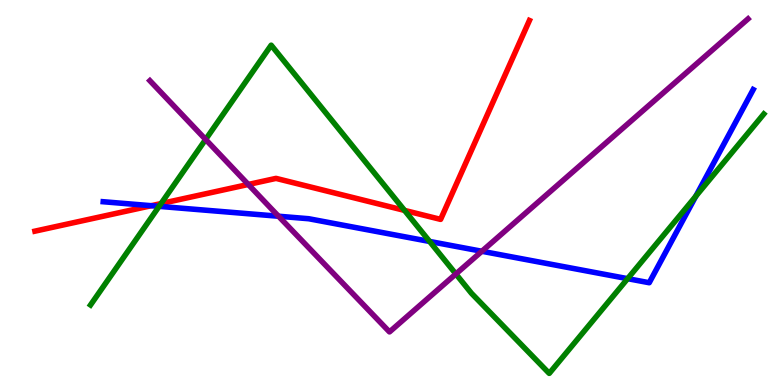[{'lines': ['blue', 'red'], 'intersections': [{'x': 1.95, 'y': 4.66}]}, {'lines': ['green', 'red'], 'intersections': [{'x': 2.08, 'y': 4.71}, {'x': 5.22, 'y': 4.53}]}, {'lines': ['purple', 'red'], 'intersections': [{'x': 3.2, 'y': 5.21}]}, {'lines': ['blue', 'green'], 'intersections': [{'x': 2.05, 'y': 4.64}, {'x': 5.54, 'y': 3.73}, {'x': 8.1, 'y': 2.76}, {'x': 8.98, 'y': 4.9}]}, {'lines': ['blue', 'purple'], 'intersections': [{'x': 3.59, 'y': 4.38}, {'x': 6.22, 'y': 3.47}]}, {'lines': ['green', 'purple'], 'intersections': [{'x': 2.65, 'y': 6.38}, {'x': 5.88, 'y': 2.88}]}]